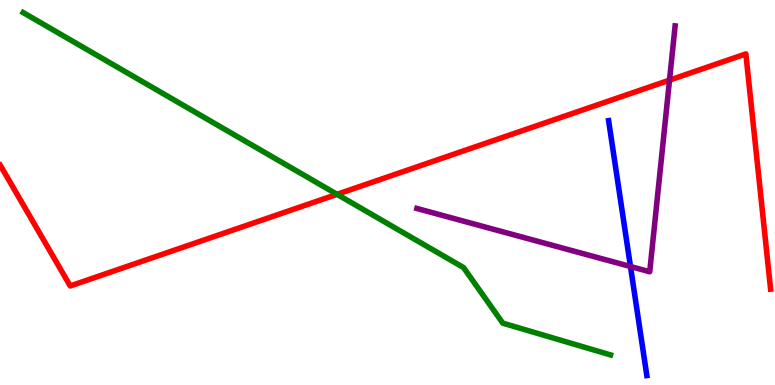[{'lines': ['blue', 'red'], 'intersections': []}, {'lines': ['green', 'red'], 'intersections': [{'x': 4.35, 'y': 4.95}]}, {'lines': ['purple', 'red'], 'intersections': [{'x': 8.64, 'y': 7.92}]}, {'lines': ['blue', 'green'], 'intersections': []}, {'lines': ['blue', 'purple'], 'intersections': [{'x': 8.14, 'y': 3.08}]}, {'lines': ['green', 'purple'], 'intersections': []}]